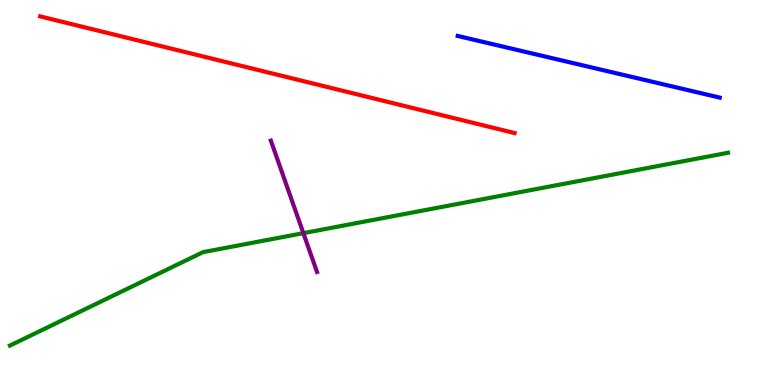[{'lines': ['blue', 'red'], 'intersections': []}, {'lines': ['green', 'red'], 'intersections': []}, {'lines': ['purple', 'red'], 'intersections': []}, {'lines': ['blue', 'green'], 'intersections': []}, {'lines': ['blue', 'purple'], 'intersections': []}, {'lines': ['green', 'purple'], 'intersections': [{'x': 3.91, 'y': 3.94}]}]